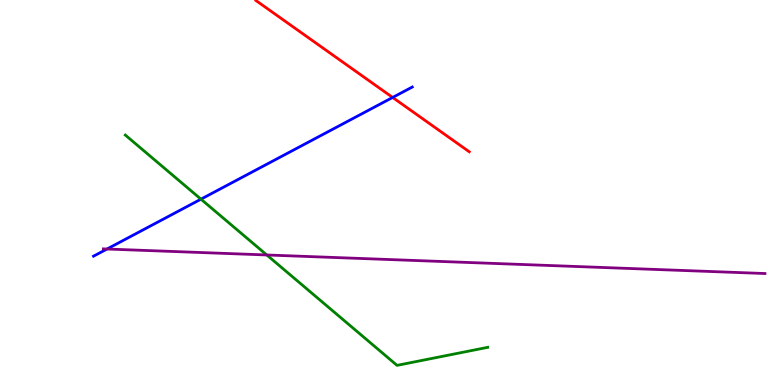[{'lines': ['blue', 'red'], 'intersections': [{'x': 5.07, 'y': 7.47}]}, {'lines': ['green', 'red'], 'intersections': []}, {'lines': ['purple', 'red'], 'intersections': []}, {'lines': ['blue', 'green'], 'intersections': [{'x': 2.59, 'y': 4.83}]}, {'lines': ['blue', 'purple'], 'intersections': [{'x': 1.38, 'y': 3.53}]}, {'lines': ['green', 'purple'], 'intersections': [{'x': 3.44, 'y': 3.38}]}]